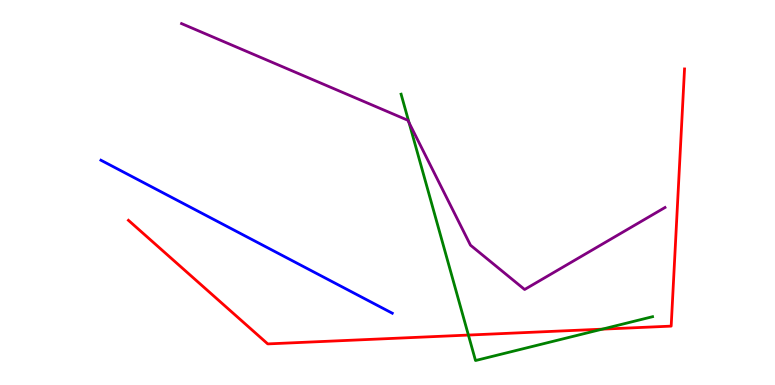[{'lines': ['blue', 'red'], 'intersections': []}, {'lines': ['green', 'red'], 'intersections': [{'x': 6.04, 'y': 1.3}, {'x': 7.77, 'y': 1.45}]}, {'lines': ['purple', 'red'], 'intersections': []}, {'lines': ['blue', 'green'], 'intersections': []}, {'lines': ['blue', 'purple'], 'intersections': []}, {'lines': ['green', 'purple'], 'intersections': [{'x': 5.28, 'y': 6.81}]}]